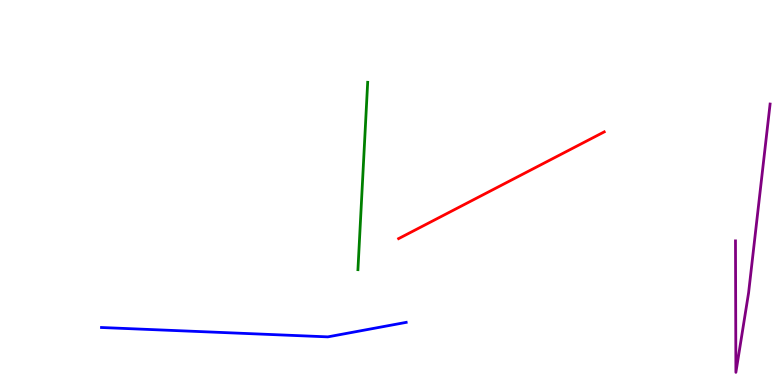[{'lines': ['blue', 'red'], 'intersections': []}, {'lines': ['green', 'red'], 'intersections': []}, {'lines': ['purple', 'red'], 'intersections': []}, {'lines': ['blue', 'green'], 'intersections': []}, {'lines': ['blue', 'purple'], 'intersections': []}, {'lines': ['green', 'purple'], 'intersections': []}]